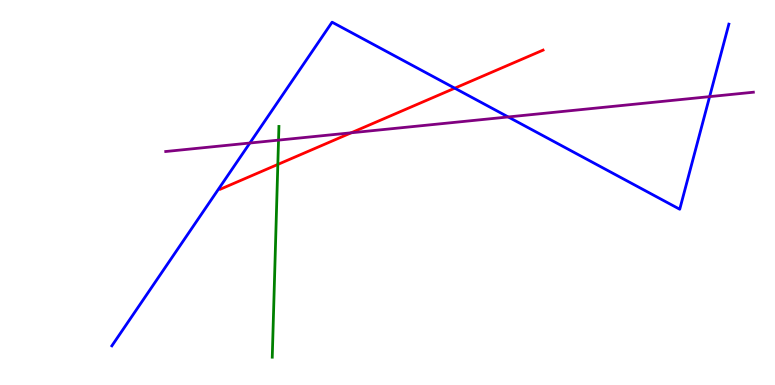[{'lines': ['blue', 'red'], 'intersections': [{'x': 5.87, 'y': 7.71}]}, {'lines': ['green', 'red'], 'intersections': [{'x': 3.58, 'y': 5.73}]}, {'lines': ['purple', 'red'], 'intersections': [{'x': 4.53, 'y': 6.55}]}, {'lines': ['blue', 'green'], 'intersections': []}, {'lines': ['blue', 'purple'], 'intersections': [{'x': 3.22, 'y': 6.29}, {'x': 6.56, 'y': 6.96}, {'x': 9.16, 'y': 7.49}]}, {'lines': ['green', 'purple'], 'intersections': [{'x': 3.59, 'y': 6.36}]}]